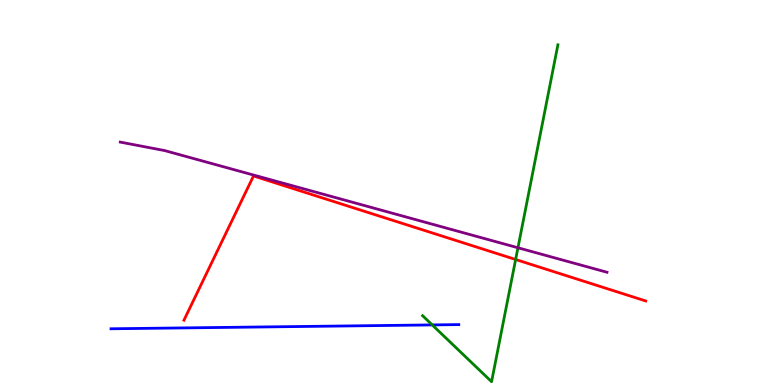[{'lines': ['blue', 'red'], 'intersections': []}, {'lines': ['green', 'red'], 'intersections': [{'x': 6.65, 'y': 3.26}]}, {'lines': ['purple', 'red'], 'intersections': []}, {'lines': ['blue', 'green'], 'intersections': [{'x': 5.58, 'y': 1.56}]}, {'lines': ['blue', 'purple'], 'intersections': []}, {'lines': ['green', 'purple'], 'intersections': [{'x': 6.68, 'y': 3.56}]}]